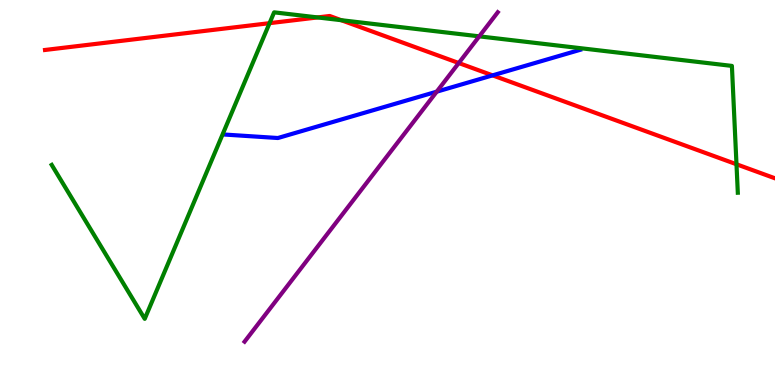[{'lines': ['blue', 'red'], 'intersections': [{'x': 6.36, 'y': 8.04}]}, {'lines': ['green', 'red'], 'intersections': [{'x': 3.48, 'y': 9.4}, {'x': 4.1, 'y': 9.55}, {'x': 4.4, 'y': 9.48}, {'x': 9.5, 'y': 5.73}]}, {'lines': ['purple', 'red'], 'intersections': [{'x': 5.92, 'y': 8.36}]}, {'lines': ['blue', 'green'], 'intersections': []}, {'lines': ['blue', 'purple'], 'intersections': [{'x': 5.64, 'y': 7.62}]}, {'lines': ['green', 'purple'], 'intersections': [{'x': 6.18, 'y': 9.06}]}]